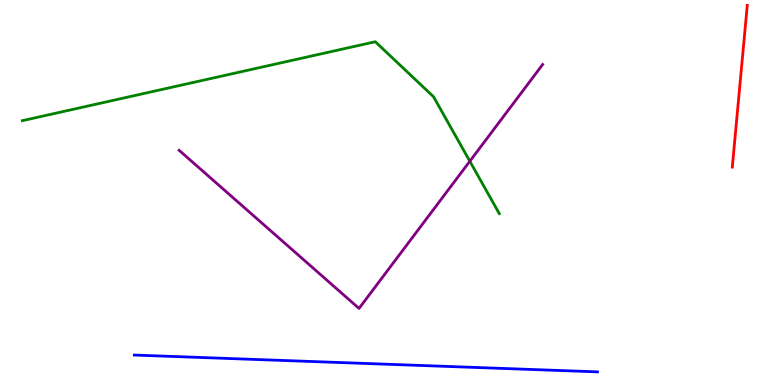[{'lines': ['blue', 'red'], 'intersections': []}, {'lines': ['green', 'red'], 'intersections': []}, {'lines': ['purple', 'red'], 'intersections': []}, {'lines': ['blue', 'green'], 'intersections': []}, {'lines': ['blue', 'purple'], 'intersections': []}, {'lines': ['green', 'purple'], 'intersections': [{'x': 6.06, 'y': 5.81}]}]